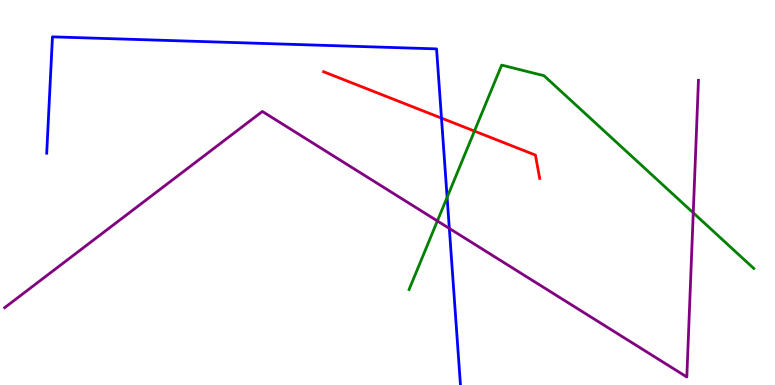[{'lines': ['blue', 'red'], 'intersections': [{'x': 5.7, 'y': 6.93}]}, {'lines': ['green', 'red'], 'intersections': [{'x': 6.12, 'y': 6.6}]}, {'lines': ['purple', 'red'], 'intersections': []}, {'lines': ['blue', 'green'], 'intersections': [{'x': 5.77, 'y': 4.87}]}, {'lines': ['blue', 'purple'], 'intersections': [{'x': 5.8, 'y': 4.07}]}, {'lines': ['green', 'purple'], 'intersections': [{'x': 5.64, 'y': 4.26}, {'x': 8.95, 'y': 4.47}]}]